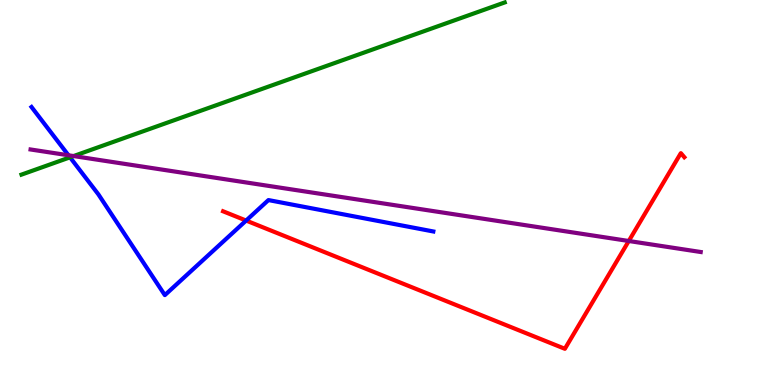[{'lines': ['blue', 'red'], 'intersections': [{'x': 3.18, 'y': 4.27}]}, {'lines': ['green', 'red'], 'intersections': []}, {'lines': ['purple', 'red'], 'intersections': [{'x': 8.11, 'y': 3.74}]}, {'lines': ['blue', 'green'], 'intersections': [{'x': 0.904, 'y': 5.91}]}, {'lines': ['blue', 'purple'], 'intersections': [{'x': 0.883, 'y': 5.97}]}, {'lines': ['green', 'purple'], 'intersections': [{'x': 0.949, 'y': 5.95}]}]